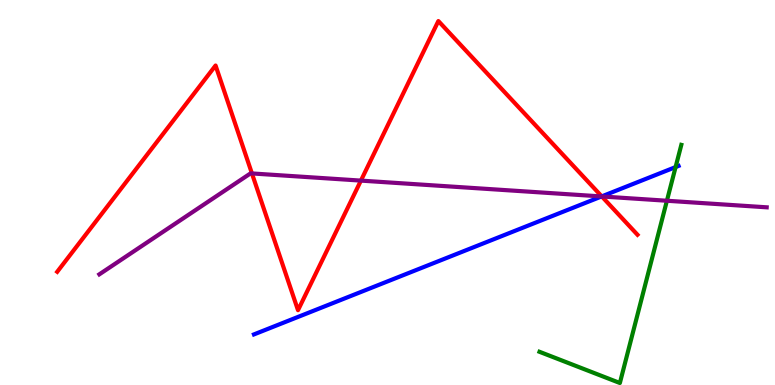[{'lines': ['blue', 'red'], 'intersections': [{'x': 7.76, 'y': 4.9}]}, {'lines': ['green', 'red'], 'intersections': []}, {'lines': ['purple', 'red'], 'intersections': [{'x': 3.25, 'y': 5.5}, {'x': 4.66, 'y': 5.31}, {'x': 7.77, 'y': 4.9}]}, {'lines': ['blue', 'green'], 'intersections': [{'x': 8.72, 'y': 5.66}]}, {'lines': ['blue', 'purple'], 'intersections': [{'x': 7.76, 'y': 4.9}]}, {'lines': ['green', 'purple'], 'intersections': [{'x': 8.61, 'y': 4.79}]}]